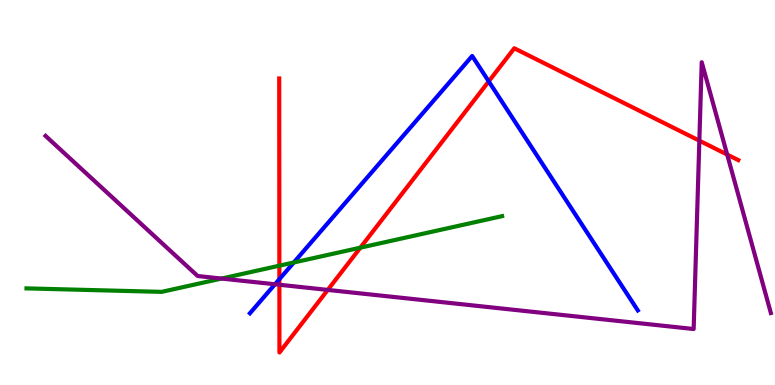[{'lines': ['blue', 'red'], 'intersections': [{'x': 3.6, 'y': 2.75}, {'x': 6.31, 'y': 7.89}]}, {'lines': ['green', 'red'], 'intersections': [{'x': 3.6, 'y': 3.1}, {'x': 4.65, 'y': 3.57}]}, {'lines': ['purple', 'red'], 'intersections': [{'x': 3.6, 'y': 2.6}, {'x': 4.23, 'y': 2.47}, {'x': 9.02, 'y': 6.35}, {'x': 9.38, 'y': 5.99}]}, {'lines': ['blue', 'green'], 'intersections': [{'x': 3.79, 'y': 3.18}]}, {'lines': ['blue', 'purple'], 'intersections': [{'x': 3.55, 'y': 2.62}]}, {'lines': ['green', 'purple'], 'intersections': [{'x': 2.86, 'y': 2.76}]}]